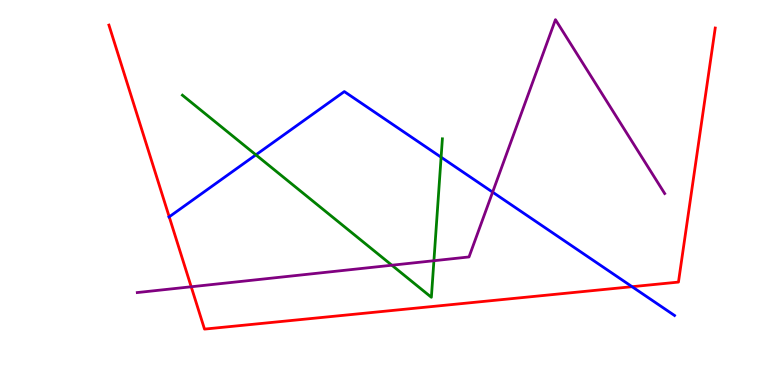[{'lines': ['blue', 'red'], 'intersections': [{'x': 2.18, 'y': 4.37}, {'x': 8.16, 'y': 2.55}]}, {'lines': ['green', 'red'], 'intersections': []}, {'lines': ['purple', 'red'], 'intersections': [{'x': 2.47, 'y': 2.55}]}, {'lines': ['blue', 'green'], 'intersections': [{'x': 3.3, 'y': 5.98}, {'x': 5.69, 'y': 5.92}]}, {'lines': ['blue', 'purple'], 'intersections': [{'x': 6.36, 'y': 5.01}]}, {'lines': ['green', 'purple'], 'intersections': [{'x': 5.06, 'y': 3.11}, {'x': 5.6, 'y': 3.23}]}]